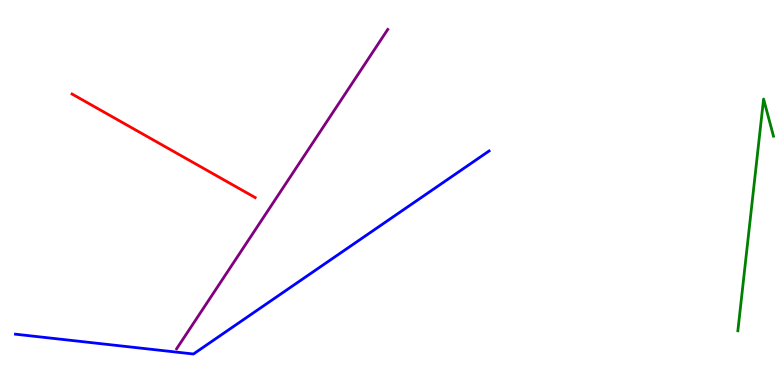[{'lines': ['blue', 'red'], 'intersections': []}, {'lines': ['green', 'red'], 'intersections': []}, {'lines': ['purple', 'red'], 'intersections': []}, {'lines': ['blue', 'green'], 'intersections': []}, {'lines': ['blue', 'purple'], 'intersections': []}, {'lines': ['green', 'purple'], 'intersections': []}]